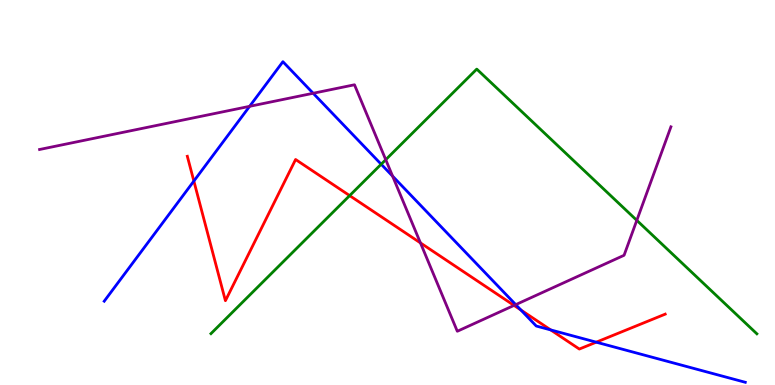[{'lines': ['blue', 'red'], 'intersections': [{'x': 2.5, 'y': 5.3}, {'x': 6.72, 'y': 1.95}, {'x': 7.11, 'y': 1.43}, {'x': 7.69, 'y': 1.11}]}, {'lines': ['green', 'red'], 'intersections': [{'x': 4.51, 'y': 4.92}]}, {'lines': ['purple', 'red'], 'intersections': [{'x': 5.43, 'y': 3.69}, {'x': 6.63, 'y': 2.07}]}, {'lines': ['blue', 'green'], 'intersections': [{'x': 4.92, 'y': 5.73}]}, {'lines': ['blue', 'purple'], 'intersections': [{'x': 3.22, 'y': 7.24}, {'x': 4.04, 'y': 7.58}, {'x': 5.07, 'y': 5.42}, {'x': 6.65, 'y': 2.09}]}, {'lines': ['green', 'purple'], 'intersections': [{'x': 4.98, 'y': 5.85}, {'x': 8.22, 'y': 4.28}]}]